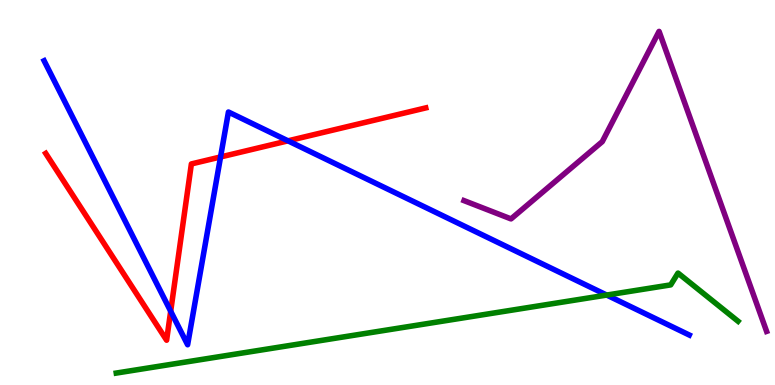[{'lines': ['blue', 'red'], 'intersections': [{'x': 2.2, 'y': 1.92}, {'x': 2.85, 'y': 5.92}, {'x': 3.72, 'y': 6.34}]}, {'lines': ['green', 'red'], 'intersections': []}, {'lines': ['purple', 'red'], 'intersections': []}, {'lines': ['blue', 'green'], 'intersections': [{'x': 7.83, 'y': 2.34}]}, {'lines': ['blue', 'purple'], 'intersections': []}, {'lines': ['green', 'purple'], 'intersections': []}]